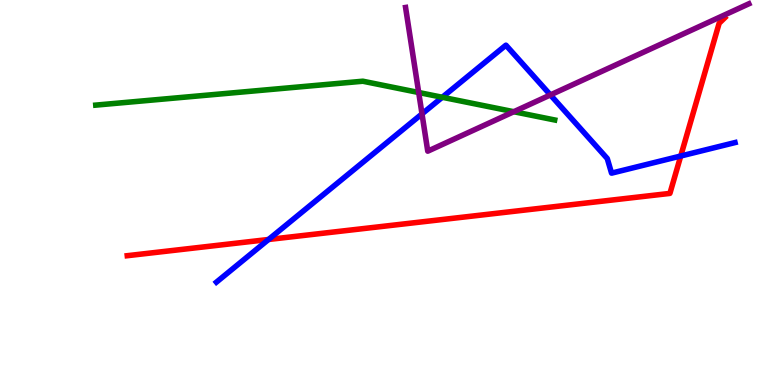[{'lines': ['blue', 'red'], 'intersections': [{'x': 3.47, 'y': 3.78}, {'x': 8.78, 'y': 5.95}]}, {'lines': ['green', 'red'], 'intersections': []}, {'lines': ['purple', 'red'], 'intersections': []}, {'lines': ['blue', 'green'], 'intersections': [{'x': 5.71, 'y': 7.47}]}, {'lines': ['blue', 'purple'], 'intersections': [{'x': 5.45, 'y': 7.04}, {'x': 7.1, 'y': 7.53}]}, {'lines': ['green', 'purple'], 'intersections': [{'x': 5.4, 'y': 7.6}, {'x': 6.63, 'y': 7.1}]}]